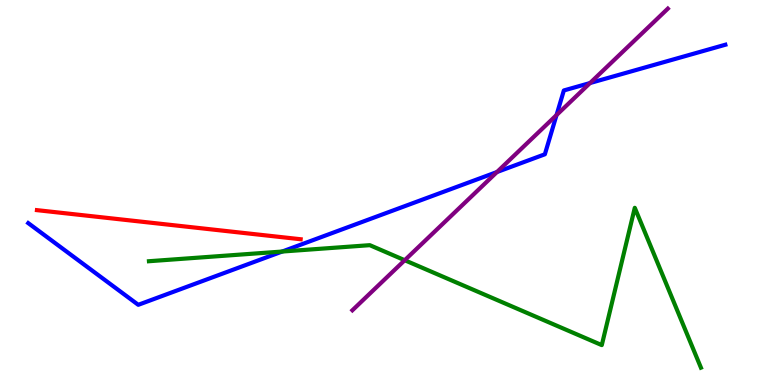[{'lines': ['blue', 'red'], 'intersections': []}, {'lines': ['green', 'red'], 'intersections': []}, {'lines': ['purple', 'red'], 'intersections': []}, {'lines': ['blue', 'green'], 'intersections': [{'x': 3.64, 'y': 3.47}]}, {'lines': ['blue', 'purple'], 'intersections': [{'x': 6.41, 'y': 5.53}, {'x': 7.18, 'y': 7.01}, {'x': 7.61, 'y': 7.84}]}, {'lines': ['green', 'purple'], 'intersections': [{'x': 5.22, 'y': 3.24}]}]